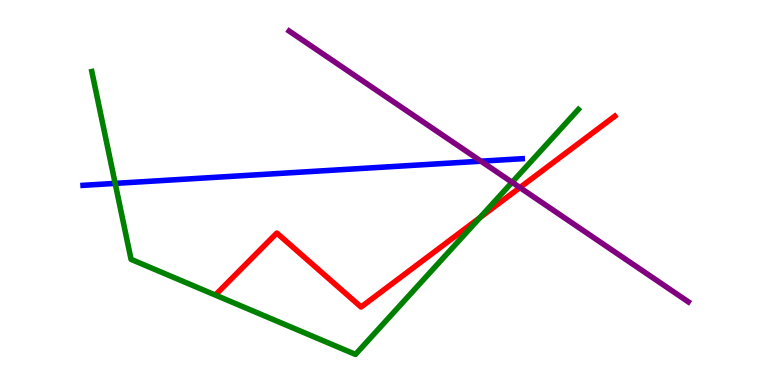[{'lines': ['blue', 'red'], 'intersections': []}, {'lines': ['green', 'red'], 'intersections': [{'x': 6.19, 'y': 4.35}]}, {'lines': ['purple', 'red'], 'intersections': [{'x': 6.71, 'y': 5.13}]}, {'lines': ['blue', 'green'], 'intersections': [{'x': 1.49, 'y': 5.24}]}, {'lines': ['blue', 'purple'], 'intersections': [{'x': 6.21, 'y': 5.81}]}, {'lines': ['green', 'purple'], 'intersections': [{'x': 6.61, 'y': 5.27}]}]